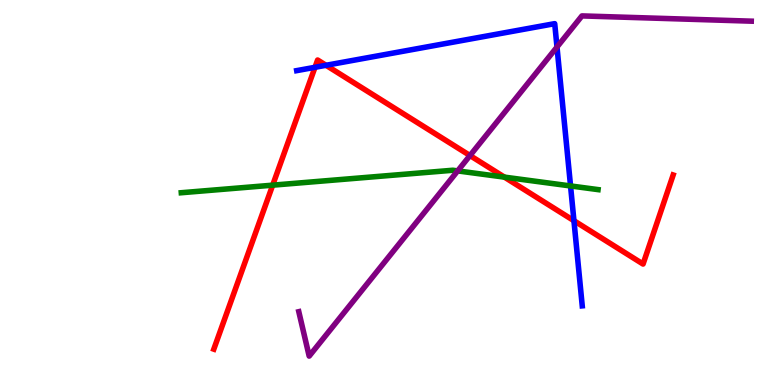[{'lines': ['blue', 'red'], 'intersections': [{'x': 4.06, 'y': 8.25}, {'x': 4.21, 'y': 8.3}, {'x': 7.41, 'y': 4.27}]}, {'lines': ['green', 'red'], 'intersections': [{'x': 3.52, 'y': 5.19}, {'x': 6.51, 'y': 5.4}]}, {'lines': ['purple', 'red'], 'intersections': [{'x': 6.06, 'y': 5.96}]}, {'lines': ['blue', 'green'], 'intersections': [{'x': 7.36, 'y': 5.17}]}, {'lines': ['blue', 'purple'], 'intersections': [{'x': 7.19, 'y': 8.78}]}, {'lines': ['green', 'purple'], 'intersections': [{'x': 5.91, 'y': 5.56}]}]